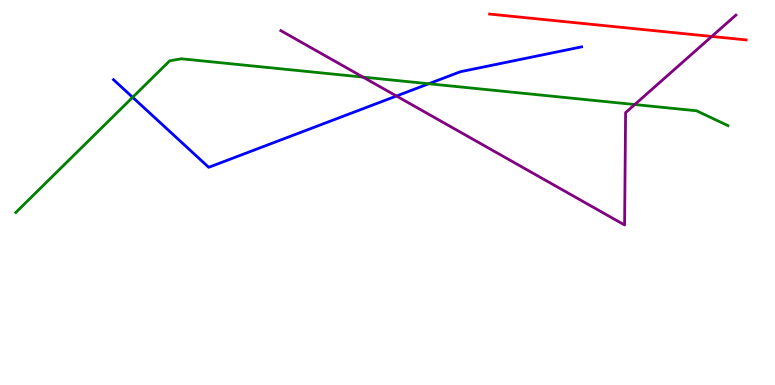[{'lines': ['blue', 'red'], 'intersections': []}, {'lines': ['green', 'red'], 'intersections': []}, {'lines': ['purple', 'red'], 'intersections': [{'x': 9.18, 'y': 9.05}]}, {'lines': ['blue', 'green'], 'intersections': [{'x': 1.71, 'y': 7.47}, {'x': 5.53, 'y': 7.82}]}, {'lines': ['blue', 'purple'], 'intersections': [{'x': 5.12, 'y': 7.51}]}, {'lines': ['green', 'purple'], 'intersections': [{'x': 4.68, 'y': 8.0}, {'x': 8.19, 'y': 7.28}]}]